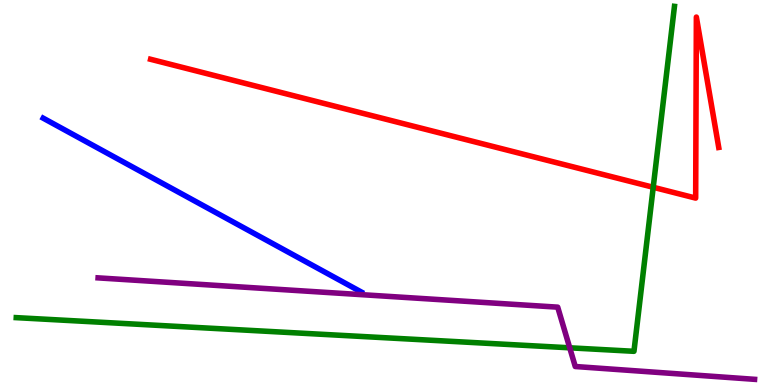[{'lines': ['blue', 'red'], 'intersections': []}, {'lines': ['green', 'red'], 'intersections': [{'x': 8.43, 'y': 5.14}]}, {'lines': ['purple', 'red'], 'intersections': []}, {'lines': ['blue', 'green'], 'intersections': []}, {'lines': ['blue', 'purple'], 'intersections': []}, {'lines': ['green', 'purple'], 'intersections': [{'x': 7.35, 'y': 0.966}]}]